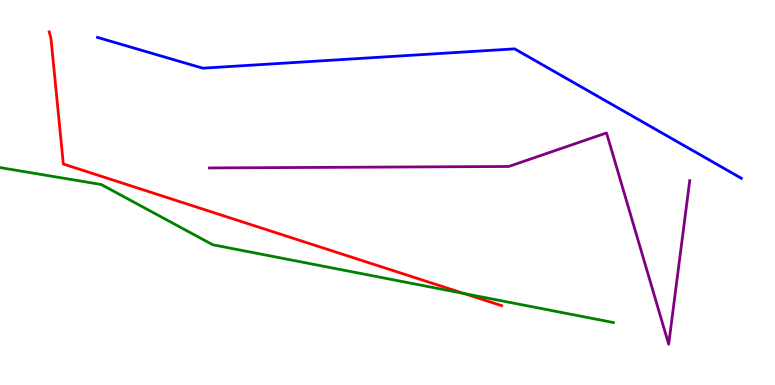[{'lines': ['blue', 'red'], 'intersections': []}, {'lines': ['green', 'red'], 'intersections': [{'x': 5.99, 'y': 2.37}]}, {'lines': ['purple', 'red'], 'intersections': []}, {'lines': ['blue', 'green'], 'intersections': []}, {'lines': ['blue', 'purple'], 'intersections': []}, {'lines': ['green', 'purple'], 'intersections': []}]